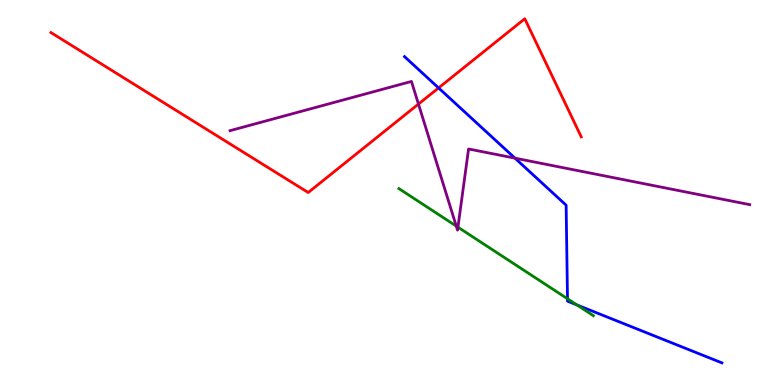[{'lines': ['blue', 'red'], 'intersections': [{'x': 5.66, 'y': 7.72}]}, {'lines': ['green', 'red'], 'intersections': []}, {'lines': ['purple', 'red'], 'intersections': [{'x': 5.4, 'y': 7.3}]}, {'lines': ['blue', 'green'], 'intersections': [{'x': 7.32, 'y': 2.24}, {'x': 7.44, 'y': 2.08}]}, {'lines': ['blue', 'purple'], 'intersections': [{'x': 6.64, 'y': 5.89}]}, {'lines': ['green', 'purple'], 'intersections': [{'x': 5.89, 'y': 4.13}, {'x': 5.91, 'y': 4.1}]}]